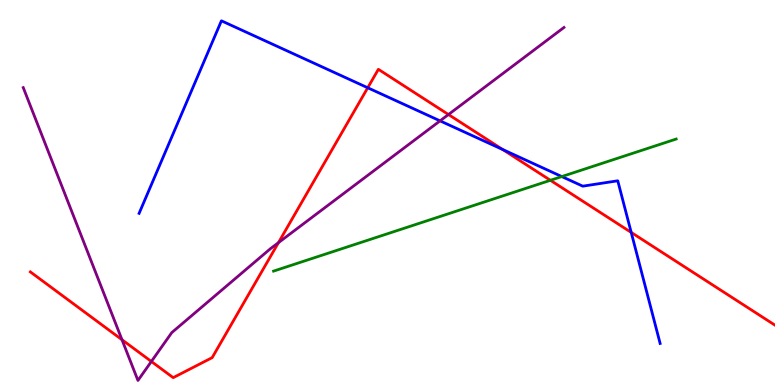[{'lines': ['blue', 'red'], 'intersections': [{'x': 4.74, 'y': 7.72}, {'x': 6.49, 'y': 6.12}, {'x': 8.14, 'y': 3.96}]}, {'lines': ['green', 'red'], 'intersections': [{'x': 7.1, 'y': 5.32}]}, {'lines': ['purple', 'red'], 'intersections': [{'x': 1.57, 'y': 1.18}, {'x': 1.95, 'y': 0.611}, {'x': 3.59, 'y': 3.7}, {'x': 5.79, 'y': 7.03}]}, {'lines': ['blue', 'green'], 'intersections': [{'x': 7.25, 'y': 5.41}]}, {'lines': ['blue', 'purple'], 'intersections': [{'x': 5.68, 'y': 6.86}]}, {'lines': ['green', 'purple'], 'intersections': []}]